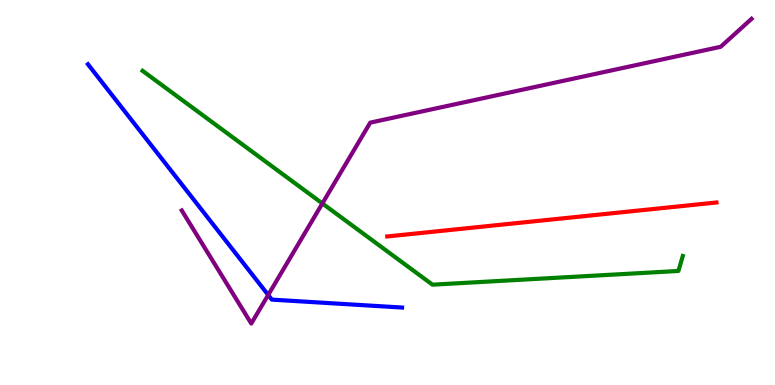[{'lines': ['blue', 'red'], 'intersections': []}, {'lines': ['green', 'red'], 'intersections': []}, {'lines': ['purple', 'red'], 'intersections': []}, {'lines': ['blue', 'green'], 'intersections': []}, {'lines': ['blue', 'purple'], 'intersections': [{'x': 3.46, 'y': 2.34}]}, {'lines': ['green', 'purple'], 'intersections': [{'x': 4.16, 'y': 4.72}]}]